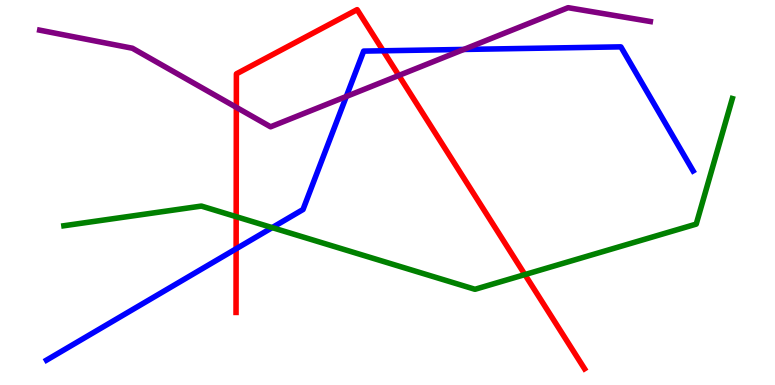[{'lines': ['blue', 'red'], 'intersections': [{'x': 3.05, 'y': 3.54}, {'x': 4.94, 'y': 8.68}]}, {'lines': ['green', 'red'], 'intersections': [{'x': 3.05, 'y': 4.37}, {'x': 6.77, 'y': 2.87}]}, {'lines': ['purple', 'red'], 'intersections': [{'x': 3.05, 'y': 7.21}, {'x': 5.15, 'y': 8.04}]}, {'lines': ['blue', 'green'], 'intersections': [{'x': 3.51, 'y': 4.09}]}, {'lines': ['blue', 'purple'], 'intersections': [{'x': 4.47, 'y': 7.49}, {'x': 5.98, 'y': 8.72}]}, {'lines': ['green', 'purple'], 'intersections': []}]